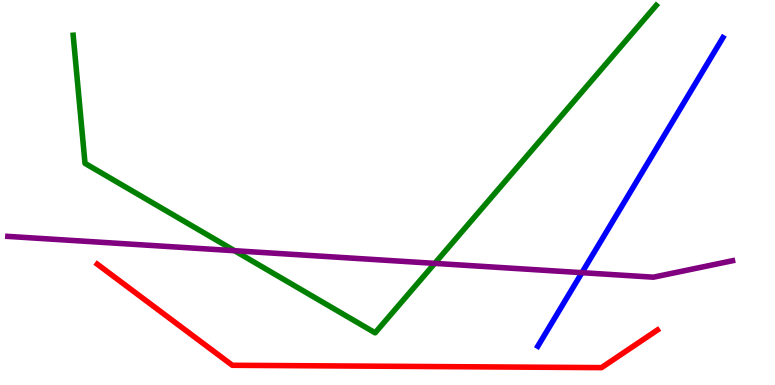[{'lines': ['blue', 'red'], 'intersections': []}, {'lines': ['green', 'red'], 'intersections': []}, {'lines': ['purple', 'red'], 'intersections': []}, {'lines': ['blue', 'green'], 'intersections': []}, {'lines': ['blue', 'purple'], 'intersections': [{'x': 7.51, 'y': 2.92}]}, {'lines': ['green', 'purple'], 'intersections': [{'x': 3.03, 'y': 3.49}, {'x': 5.61, 'y': 3.16}]}]